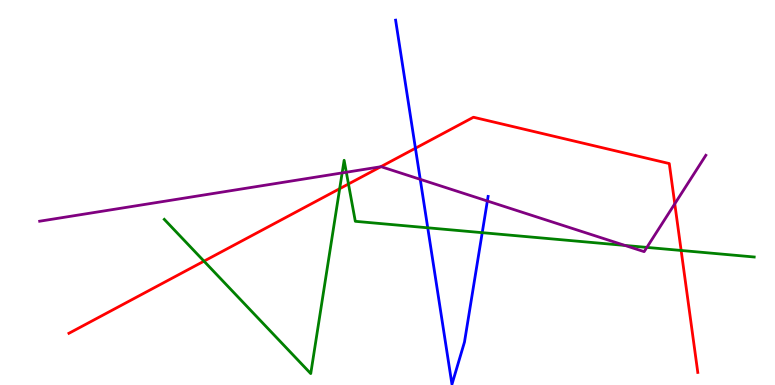[{'lines': ['blue', 'red'], 'intersections': [{'x': 5.36, 'y': 6.15}]}, {'lines': ['green', 'red'], 'intersections': [{'x': 2.63, 'y': 3.22}, {'x': 4.38, 'y': 5.1}, {'x': 4.5, 'y': 5.22}, {'x': 8.79, 'y': 3.49}]}, {'lines': ['purple', 'red'], 'intersections': [{'x': 4.91, 'y': 5.67}, {'x': 8.71, 'y': 4.71}]}, {'lines': ['blue', 'green'], 'intersections': [{'x': 5.52, 'y': 4.08}, {'x': 6.22, 'y': 3.96}]}, {'lines': ['blue', 'purple'], 'intersections': [{'x': 5.42, 'y': 5.34}, {'x': 6.29, 'y': 4.78}]}, {'lines': ['green', 'purple'], 'intersections': [{'x': 4.41, 'y': 5.51}, {'x': 4.47, 'y': 5.53}, {'x': 8.06, 'y': 3.63}, {'x': 8.35, 'y': 3.57}]}]